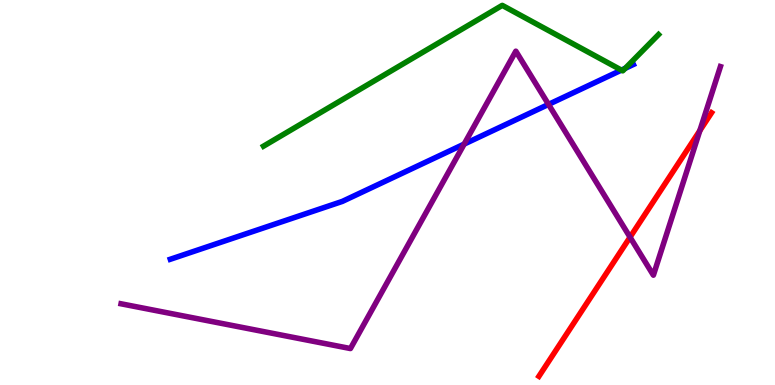[{'lines': ['blue', 'red'], 'intersections': []}, {'lines': ['green', 'red'], 'intersections': []}, {'lines': ['purple', 'red'], 'intersections': [{'x': 8.13, 'y': 3.84}, {'x': 9.03, 'y': 6.61}]}, {'lines': ['blue', 'green'], 'intersections': [{'x': 8.02, 'y': 8.18}, {'x': 8.07, 'y': 8.23}]}, {'lines': ['blue', 'purple'], 'intersections': [{'x': 5.99, 'y': 6.26}, {'x': 7.08, 'y': 7.29}]}, {'lines': ['green', 'purple'], 'intersections': []}]